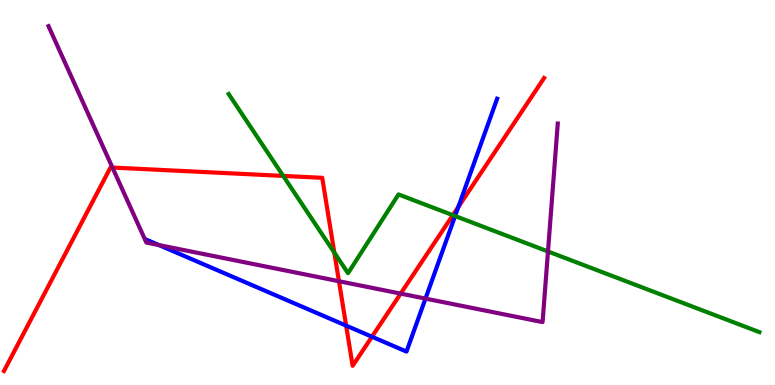[{'lines': ['blue', 'red'], 'intersections': [{'x': 4.47, 'y': 1.54}, {'x': 4.8, 'y': 1.25}, {'x': 5.91, 'y': 4.63}]}, {'lines': ['green', 'red'], 'intersections': [{'x': 3.65, 'y': 5.43}, {'x': 4.31, 'y': 3.44}, {'x': 5.84, 'y': 4.41}]}, {'lines': ['purple', 'red'], 'intersections': [{'x': 1.45, 'y': 5.65}, {'x': 4.37, 'y': 2.7}, {'x': 5.17, 'y': 2.37}]}, {'lines': ['blue', 'green'], 'intersections': [{'x': 5.87, 'y': 4.39}]}, {'lines': ['blue', 'purple'], 'intersections': [{'x': 2.05, 'y': 3.63}, {'x': 5.49, 'y': 2.24}]}, {'lines': ['green', 'purple'], 'intersections': [{'x': 7.07, 'y': 3.47}]}]